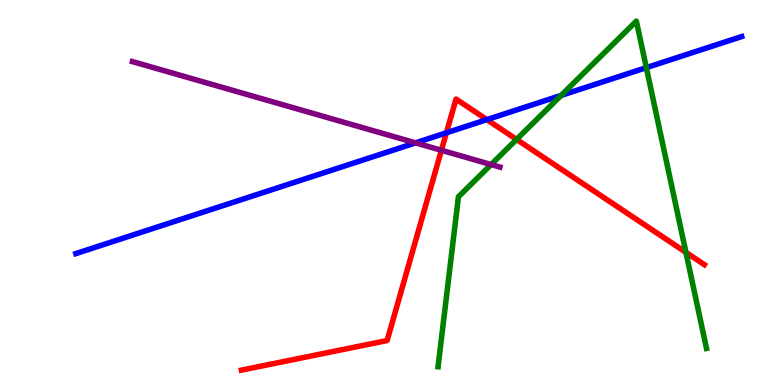[{'lines': ['blue', 'red'], 'intersections': [{'x': 5.76, 'y': 6.55}, {'x': 6.28, 'y': 6.89}]}, {'lines': ['green', 'red'], 'intersections': [{'x': 6.67, 'y': 6.38}, {'x': 8.85, 'y': 3.45}]}, {'lines': ['purple', 'red'], 'intersections': [{'x': 5.7, 'y': 6.1}]}, {'lines': ['blue', 'green'], 'intersections': [{'x': 7.24, 'y': 7.52}, {'x': 8.34, 'y': 8.24}]}, {'lines': ['blue', 'purple'], 'intersections': [{'x': 5.36, 'y': 6.29}]}, {'lines': ['green', 'purple'], 'intersections': [{'x': 6.34, 'y': 5.73}]}]